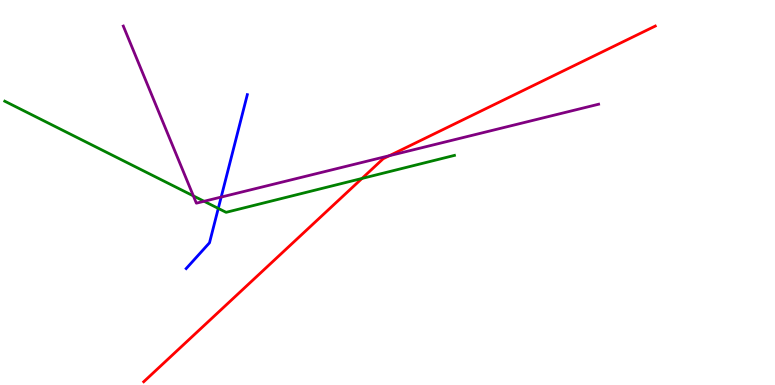[{'lines': ['blue', 'red'], 'intersections': []}, {'lines': ['green', 'red'], 'intersections': [{'x': 4.67, 'y': 5.36}]}, {'lines': ['purple', 'red'], 'intersections': [{'x': 5.02, 'y': 5.96}]}, {'lines': ['blue', 'green'], 'intersections': [{'x': 2.82, 'y': 4.59}]}, {'lines': ['blue', 'purple'], 'intersections': [{'x': 2.85, 'y': 4.88}]}, {'lines': ['green', 'purple'], 'intersections': [{'x': 2.5, 'y': 4.91}, {'x': 2.63, 'y': 4.77}]}]